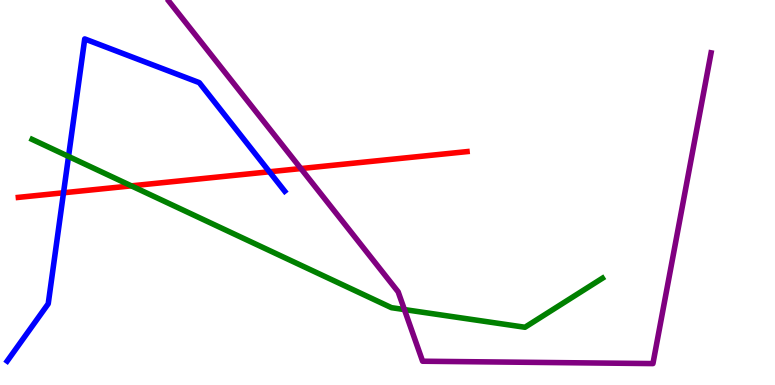[{'lines': ['blue', 'red'], 'intersections': [{'x': 0.82, 'y': 4.99}, {'x': 3.48, 'y': 5.54}]}, {'lines': ['green', 'red'], 'intersections': [{'x': 1.69, 'y': 5.17}]}, {'lines': ['purple', 'red'], 'intersections': [{'x': 3.88, 'y': 5.62}]}, {'lines': ['blue', 'green'], 'intersections': [{'x': 0.884, 'y': 5.94}]}, {'lines': ['blue', 'purple'], 'intersections': []}, {'lines': ['green', 'purple'], 'intersections': [{'x': 5.22, 'y': 1.96}]}]